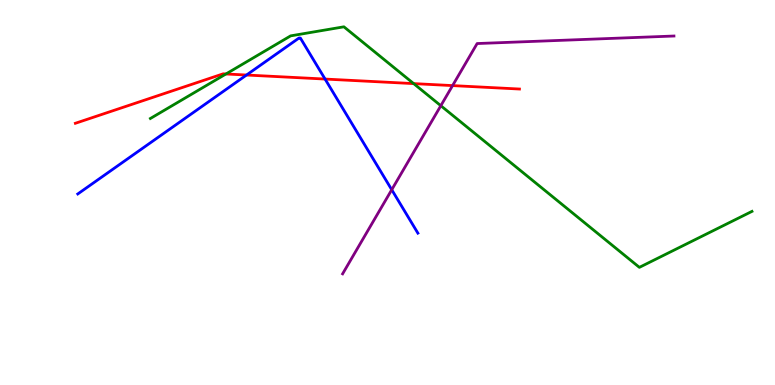[{'lines': ['blue', 'red'], 'intersections': [{'x': 3.18, 'y': 8.05}, {'x': 4.19, 'y': 7.95}]}, {'lines': ['green', 'red'], 'intersections': [{'x': 2.92, 'y': 8.08}, {'x': 5.34, 'y': 7.83}]}, {'lines': ['purple', 'red'], 'intersections': [{'x': 5.84, 'y': 7.78}]}, {'lines': ['blue', 'green'], 'intersections': []}, {'lines': ['blue', 'purple'], 'intersections': [{'x': 5.05, 'y': 5.07}]}, {'lines': ['green', 'purple'], 'intersections': [{'x': 5.69, 'y': 7.25}]}]